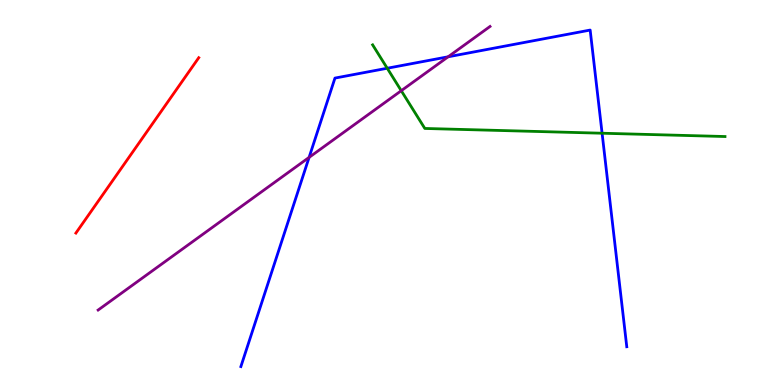[{'lines': ['blue', 'red'], 'intersections': []}, {'lines': ['green', 'red'], 'intersections': []}, {'lines': ['purple', 'red'], 'intersections': []}, {'lines': ['blue', 'green'], 'intersections': [{'x': 5.0, 'y': 8.23}, {'x': 7.77, 'y': 6.54}]}, {'lines': ['blue', 'purple'], 'intersections': [{'x': 3.99, 'y': 5.91}, {'x': 5.78, 'y': 8.52}]}, {'lines': ['green', 'purple'], 'intersections': [{'x': 5.18, 'y': 7.64}]}]